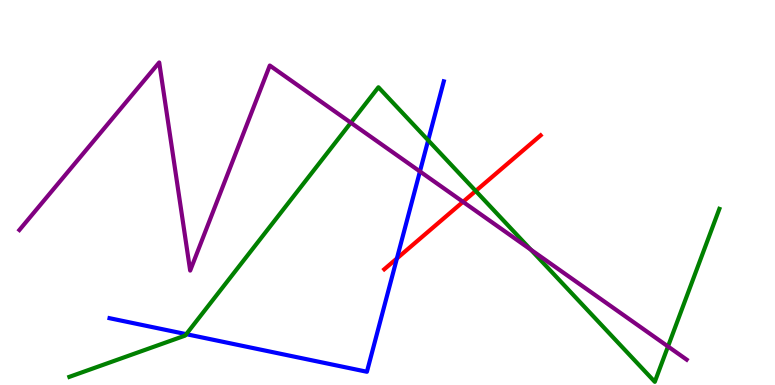[{'lines': ['blue', 'red'], 'intersections': [{'x': 5.12, 'y': 3.29}]}, {'lines': ['green', 'red'], 'intersections': [{'x': 6.14, 'y': 5.04}]}, {'lines': ['purple', 'red'], 'intersections': [{'x': 5.97, 'y': 4.76}]}, {'lines': ['blue', 'green'], 'intersections': [{'x': 2.4, 'y': 1.32}, {'x': 5.52, 'y': 6.36}]}, {'lines': ['blue', 'purple'], 'intersections': [{'x': 5.42, 'y': 5.55}]}, {'lines': ['green', 'purple'], 'intersections': [{'x': 4.53, 'y': 6.81}, {'x': 6.85, 'y': 3.51}, {'x': 8.62, 'y': 1.0}]}]